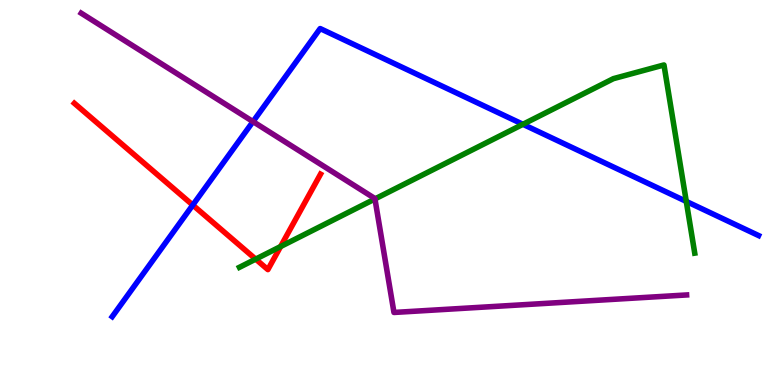[{'lines': ['blue', 'red'], 'intersections': [{'x': 2.49, 'y': 4.67}]}, {'lines': ['green', 'red'], 'intersections': [{'x': 3.3, 'y': 3.27}, {'x': 3.62, 'y': 3.6}]}, {'lines': ['purple', 'red'], 'intersections': []}, {'lines': ['blue', 'green'], 'intersections': [{'x': 6.75, 'y': 6.77}, {'x': 8.86, 'y': 4.77}]}, {'lines': ['blue', 'purple'], 'intersections': [{'x': 3.26, 'y': 6.84}]}, {'lines': ['green', 'purple'], 'intersections': [{'x': 4.84, 'y': 4.83}]}]